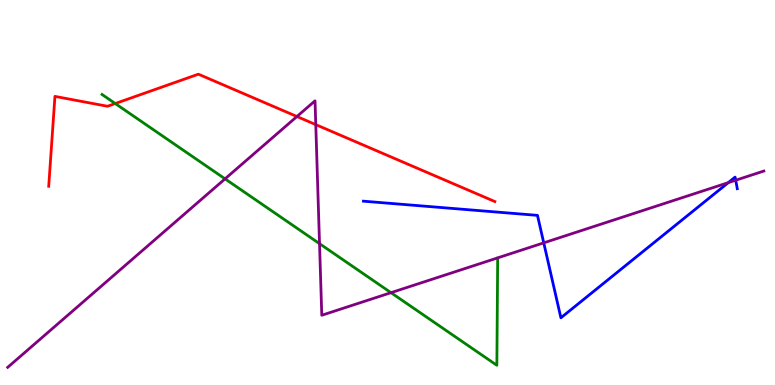[{'lines': ['blue', 'red'], 'intersections': []}, {'lines': ['green', 'red'], 'intersections': [{'x': 1.49, 'y': 7.31}]}, {'lines': ['purple', 'red'], 'intersections': [{'x': 3.83, 'y': 6.97}, {'x': 4.07, 'y': 6.76}]}, {'lines': ['blue', 'green'], 'intersections': []}, {'lines': ['blue', 'purple'], 'intersections': [{'x': 7.02, 'y': 3.69}, {'x': 9.4, 'y': 5.26}, {'x': 9.49, 'y': 5.32}]}, {'lines': ['green', 'purple'], 'intersections': [{'x': 2.9, 'y': 5.35}, {'x': 4.12, 'y': 3.67}, {'x': 5.05, 'y': 2.4}]}]